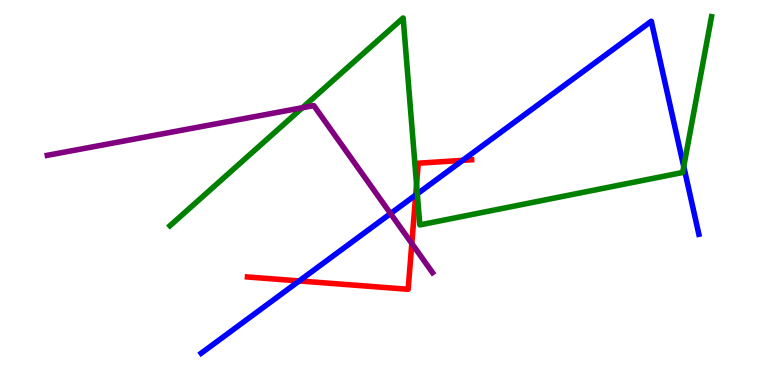[{'lines': ['blue', 'red'], 'intersections': [{'x': 3.86, 'y': 2.7}, {'x': 5.36, 'y': 4.94}, {'x': 5.97, 'y': 5.84}]}, {'lines': ['green', 'red'], 'intersections': [{'x': 5.37, 'y': 5.21}]}, {'lines': ['purple', 'red'], 'intersections': [{'x': 5.31, 'y': 3.68}]}, {'lines': ['blue', 'green'], 'intersections': [{'x': 5.38, 'y': 4.97}, {'x': 8.82, 'y': 5.67}]}, {'lines': ['blue', 'purple'], 'intersections': [{'x': 5.04, 'y': 4.45}]}, {'lines': ['green', 'purple'], 'intersections': [{'x': 3.9, 'y': 7.2}]}]